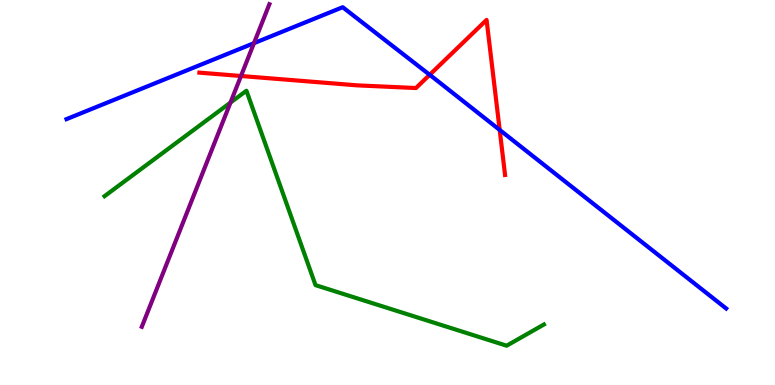[{'lines': ['blue', 'red'], 'intersections': [{'x': 5.54, 'y': 8.06}, {'x': 6.45, 'y': 6.63}]}, {'lines': ['green', 'red'], 'intersections': []}, {'lines': ['purple', 'red'], 'intersections': [{'x': 3.11, 'y': 8.03}]}, {'lines': ['blue', 'green'], 'intersections': []}, {'lines': ['blue', 'purple'], 'intersections': [{'x': 3.28, 'y': 8.88}]}, {'lines': ['green', 'purple'], 'intersections': [{'x': 2.97, 'y': 7.34}]}]